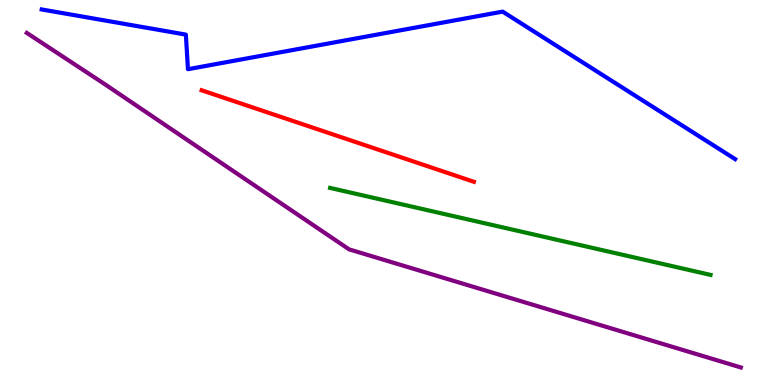[{'lines': ['blue', 'red'], 'intersections': []}, {'lines': ['green', 'red'], 'intersections': []}, {'lines': ['purple', 'red'], 'intersections': []}, {'lines': ['blue', 'green'], 'intersections': []}, {'lines': ['blue', 'purple'], 'intersections': []}, {'lines': ['green', 'purple'], 'intersections': []}]